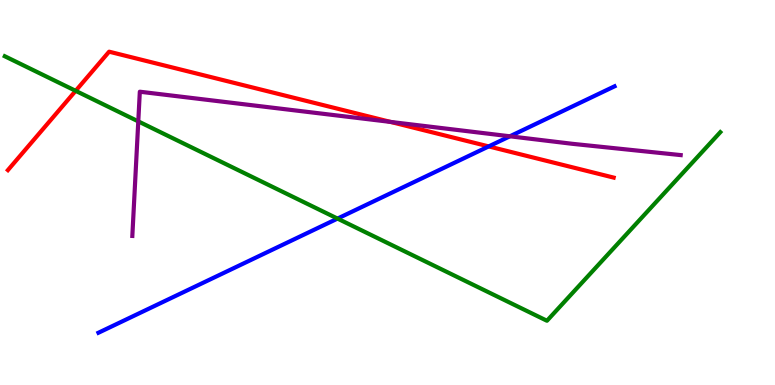[{'lines': ['blue', 'red'], 'intersections': [{'x': 6.31, 'y': 6.2}]}, {'lines': ['green', 'red'], 'intersections': [{'x': 0.976, 'y': 7.64}]}, {'lines': ['purple', 'red'], 'intersections': [{'x': 5.04, 'y': 6.83}]}, {'lines': ['blue', 'green'], 'intersections': [{'x': 4.36, 'y': 4.32}]}, {'lines': ['blue', 'purple'], 'intersections': [{'x': 6.58, 'y': 6.46}]}, {'lines': ['green', 'purple'], 'intersections': [{'x': 1.78, 'y': 6.85}]}]